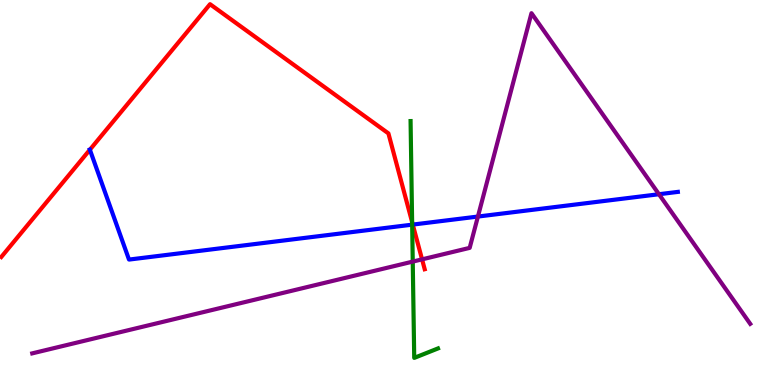[{'lines': ['blue', 'red'], 'intersections': [{'x': 1.16, 'y': 6.11}, {'x': 5.33, 'y': 4.17}]}, {'lines': ['green', 'red'], 'intersections': [{'x': 5.32, 'y': 4.23}]}, {'lines': ['purple', 'red'], 'intersections': [{'x': 5.45, 'y': 3.26}]}, {'lines': ['blue', 'green'], 'intersections': [{'x': 5.32, 'y': 4.16}]}, {'lines': ['blue', 'purple'], 'intersections': [{'x': 6.17, 'y': 4.38}, {'x': 8.5, 'y': 4.96}]}, {'lines': ['green', 'purple'], 'intersections': [{'x': 5.33, 'y': 3.21}]}]